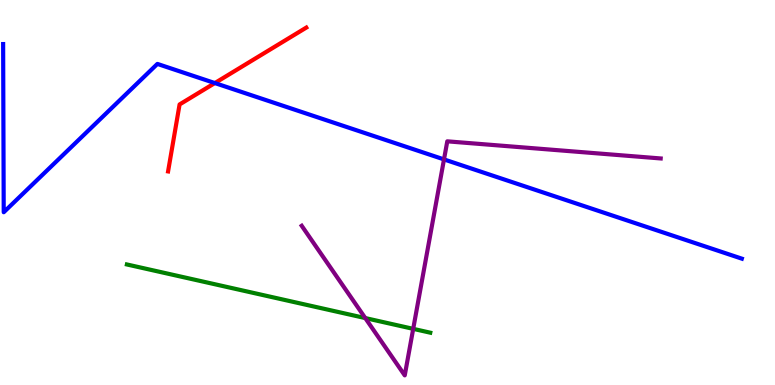[{'lines': ['blue', 'red'], 'intersections': [{'x': 2.77, 'y': 7.84}]}, {'lines': ['green', 'red'], 'intersections': []}, {'lines': ['purple', 'red'], 'intersections': []}, {'lines': ['blue', 'green'], 'intersections': []}, {'lines': ['blue', 'purple'], 'intersections': [{'x': 5.73, 'y': 5.86}]}, {'lines': ['green', 'purple'], 'intersections': [{'x': 4.71, 'y': 1.74}, {'x': 5.33, 'y': 1.46}]}]